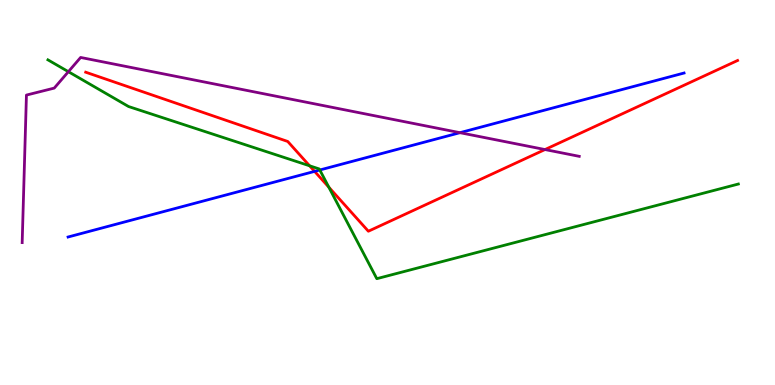[{'lines': ['blue', 'red'], 'intersections': [{'x': 4.06, 'y': 5.55}]}, {'lines': ['green', 'red'], 'intersections': [{'x': 3.99, 'y': 5.69}, {'x': 4.24, 'y': 5.14}]}, {'lines': ['purple', 'red'], 'intersections': [{'x': 7.03, 'y': 6.12}]}, {'lines': ['blue', 'green'], 'intersections': [{'x': 4.13, 'y': 5.58}]}, {'lines': ['blue', 'purple'], 'intersections': [{'x': 5.93, 'y': 6.55}]}, {'lines': ['green', 'purple'], 'intersections': [{'x': 0.882, 'y': 8.14}]}]